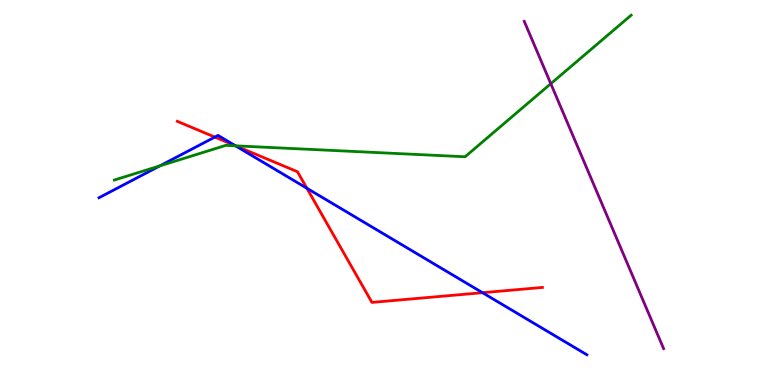[{'lines': ['blue', 'red'], 'intersections': [{'x': 2.77, 'y': 6.44}, {'x': 3.03, 'y': 6.22}, {'x': 3.96, 'y': 5.11}, {'x': 6.23, 'y': 2.4}]}, {'lines': ['green', 'red'], 'intersections': [{'x': 3.04, 'y': 6.21}]}, {'lines': ['purple', 'red'], 'intersections': []}, {'lines': ['blue', 'green'], 'intersections': [{'x': 2.06, 'y': 5.69}, {'x': 3.04, 'y': 6.21}]}, {'lines': ['blue', 'purple'], 'intersections': []}, {'lines': ['green', 'purple'], 'intersections': [{'x': 7.11, 'y': 7.83}]}]